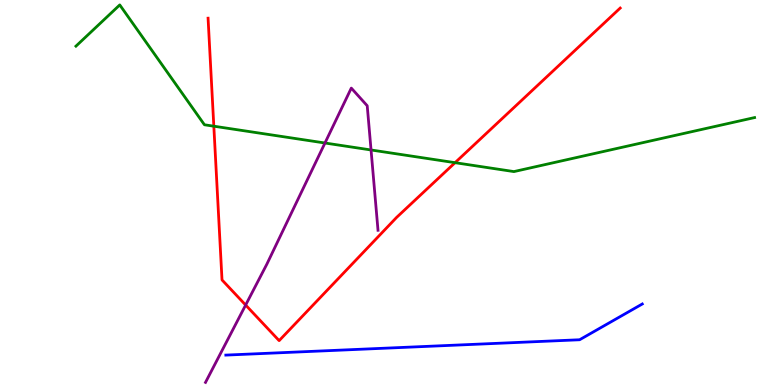[{'lines': ['blue', 'red'], 'intersections': []}, {'lines': ['green', 'red'], 'intersections': [{'x': 2.76, 'y': 6.72}, {'x': 5.87, 'y': 5.77}]}, {'lines': ['purple', 'red'], 'intersections': [{'x': 3.17, 'y': 2.08}]}, {'lines': ['blue', 'green'], 'intersections': []}, {'lines': ['blue', 'purple'], 'intersections': []}, {'lines': ['green', 'purple'], 'intersections': [{'x': 4.19, 'y': 6.29}, {'x': 4.79, 'y': 6.1}]}]